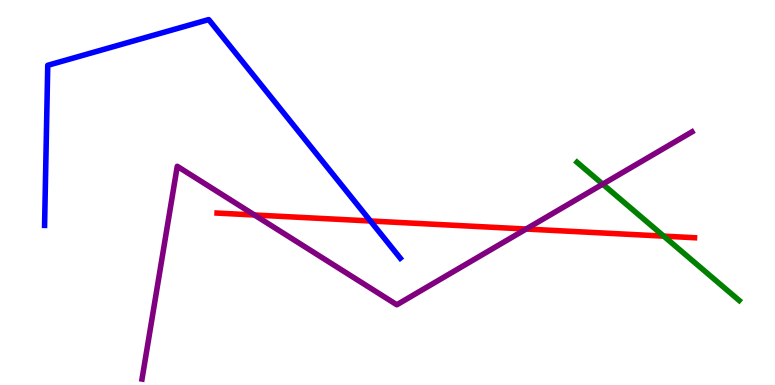[{'lines': ['blue', 'red'], 'intersections': [{'x': 4.78, 'y': 4.26}]}, {'lines': ['green', 'red'], 'intersections': [{'x': 8.56, 'y': 3.87}]}, {'lines': ['purple', 'red'], 'intersections': [{'x': 3.28, 'y': 4.42}, {'x': 6.79, 'y': 4.05}]}, {'lines': ['blue', 'green'], 'intersections': []}, {'lines': ['blue', 'purple'], 'intersections': []}, {'lines': ['green', 'purple'], 'intersections': [{'x': 7.78, 'y': 5.22}]}]